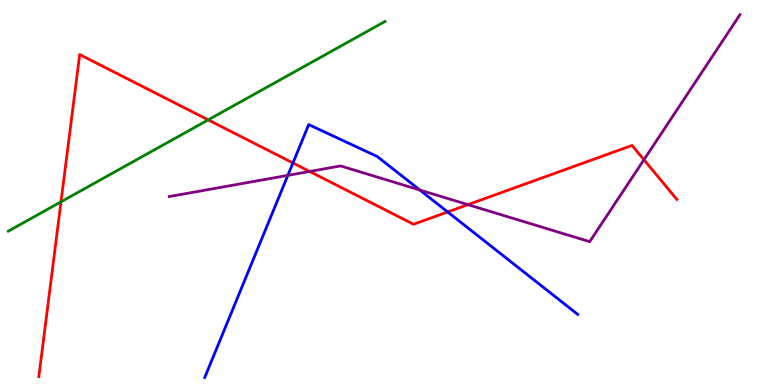[{'lines': ['blue', 'red'], 'intersections': [{'x': 3.78, 'y': 5.77}, {'x': 5.78, 'y': 4.49}]}, {'lines': ['green', 'red'], 'intersections': [{'x': 0.787, 'y': 4.76}, {'x': 2.69, 'y': 6.89}]}, {'lines': ['purple', 'red'], 'intersections': [{'x': 4.0, 'y': 5.55}, {'x': 6.04, 'y': 4.68}, {'x': 8.31, 'y': 5.85}]}, {'lines': ['blue', 'green'], 'intersections': []}, {'lines': ['blue', 'purple'], 'intersections': [{'x': 3.71, 'y': 5.45}, {'x': 5.42, 'y': 5.06}]}, {'lines': ['green', 'purple'], 'intersections': []}]